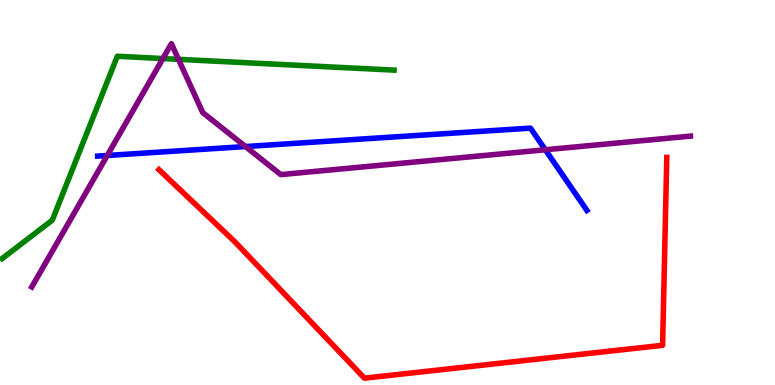[{'lines': ['blue', 'red'], 'intersections': []}, {'lines': ['green', 'red'], 'intersections': []}, {'lines': ['purple', 'red'], 'intersections': []}, {'lines': ['blue', 'green'], 'intersections': []}, {'lines': ['blue', 'purple'], 'intersections': [{'x': 1.38, 'y': 5.96}, {'x': 3.17, 'y': 6.19}, {'x': 7.04, 'y': 6.11}]}, {'lines': ['green', 'purple'], 'intersections': [{'x': 2.1, 'y': 8.48}, {'x': 2.3, 'y': 8.46}]}]